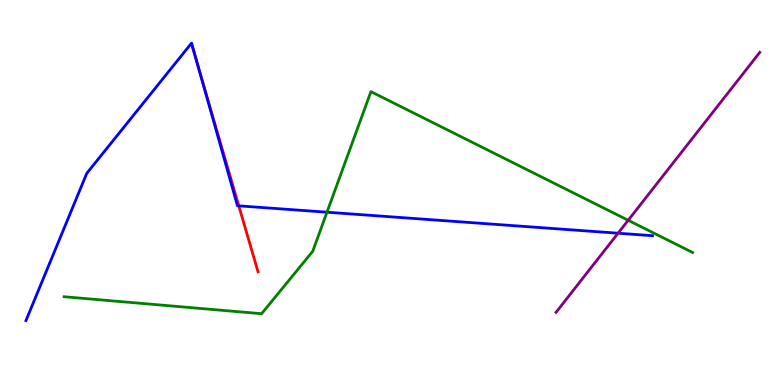[{'lines': ['blue', 'red'], 'intersections': [{'x': 2.59, 'y': 8.06}, {'x': 3.08, 'y': 4.65}]}, {'lines': ['green', 'red'], 'intersections': []}, {'lines': ['purple', 'red'], 'intersections': []}, {'lines': ['blue', 'green'], 'intersections': [{'x': 4.22, 'y': 4.49}]}, {'lines': ['blue', 'purple'], 'intersections': [{'x': 7.98, 'y': 3.94}]}, {'lines': ['green', 'purple'], 'intersections': [{'x': 8.11, 'y': 4.28}]}]